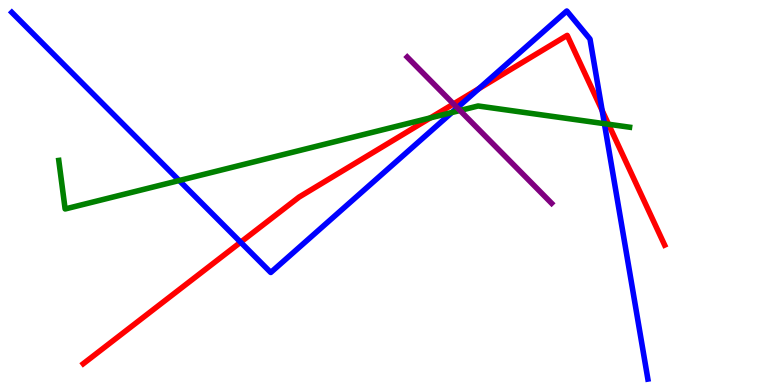[{'lines': ['blue', 'red'], 'intersections': [{'x': 3.1, 'y': 3.71}, {'x': 6.18, 'y': 7.7}, {'x': 7.77, 'y': 7.13}]}, {'lines': ['green', 'red'], 'intersections': [{'x': 5.55, 'y': 6.94}, {'x': 7.85, 'y': 6.77}]}, {'lines': ['purple', 'red'], 'intersections': [{'x': 5.85, 'y': 7.3}]}, {'lines': ['blue', 'green'], 'intersections': [{'x': 2.31, 'y': 5.31}, {'x': 5.83, 'y': 7.08}, {'x': 7.8, 'y': 6.79}]}, {'lines': ['blue', 'purple'], 'intersections': [{'x': 5.9, 'y': 7.2}]}, {'lines': ['green', 'purple'], 'intersections': [{'x': 5.94, 'y': 7.13}]}]